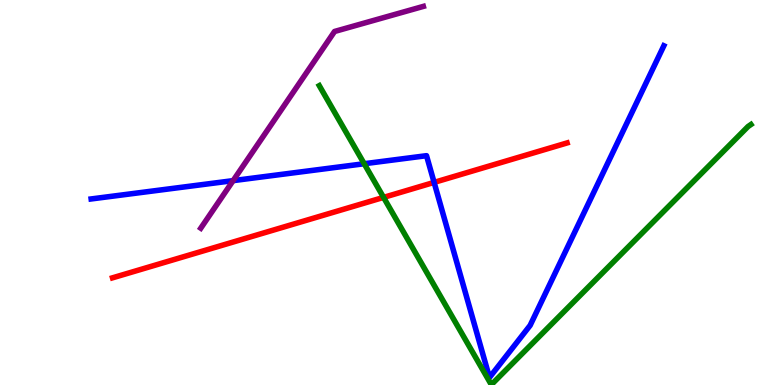[{'lines': ['blue', 'red'], 'intersections': [{'x': 5.6, 'y': 5.26}]}, {'lines': ['green', 'red'], 'intersections': [{'x': 4.95, 'y': 4.87}]}, {'lines': ['purple', 'red'], 'intersections': []}, {'lines': ['blue', 'green'], 'intersections': [{'x': 4.7, 'y': 5.75}]}, {'lines': ['blue', 'purple'], 'intersections': [{'x': 3.01, 'y': 5.31}]}, {'lines': ['green', 'purple'], 'intersections': []}]